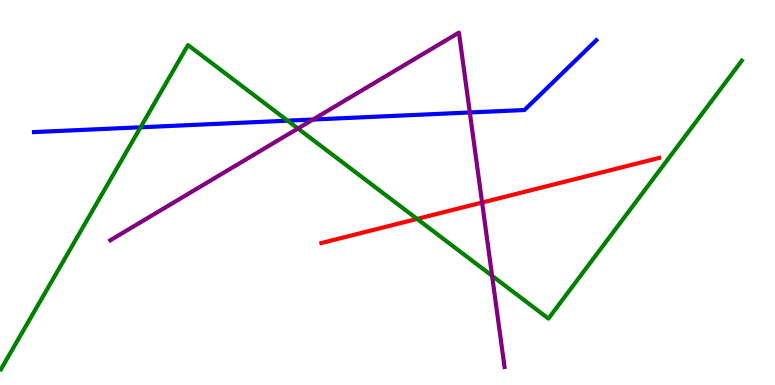[{'lines': ['blue', 'red'], 'intersections': []}, {'lines': ['green', 'red'], 'intersections': [{'x': 5.38, 'y': 4.31}]}, {'lines': ['purple', 'red'], 'intersections': [{'x': 6.22, 'y': 4.74}]}, {'lines': ['blue', 'green'], 'intersections': [{'x': 1.81, 'y': 6.69}, {'x': 3.71, 'y': 6.87}]}, {'lines': ['blue', 'purple'], 'intersections': [{'x': 4.04, 'y': 6.9}, {'x': 6.06, 'y': 7.08}]}, {'lines': ['green', 'purple'], 'intersections': [{'x': 3.84, 'y': 6.66}, {'x': 6.35, 'y': 2.84}]}]